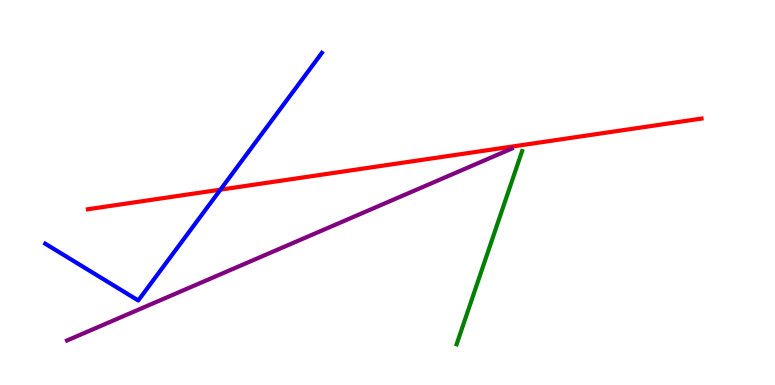[{'lines': ['blue', 'red'], 'intersections': [{'x': 2.84, 'y': 5.07}]}, {'lines': ['green', 'red'], 'intersections': []}, {'lines': ['purple', 'red'], 'intersections': []}, {'lines': ['blue', 'green'], 'intersections': []}, {'lines': ['blue', 'purple'], 'intersections': []}, {'lines': ['green', 'purple'], 'intersections': []}]